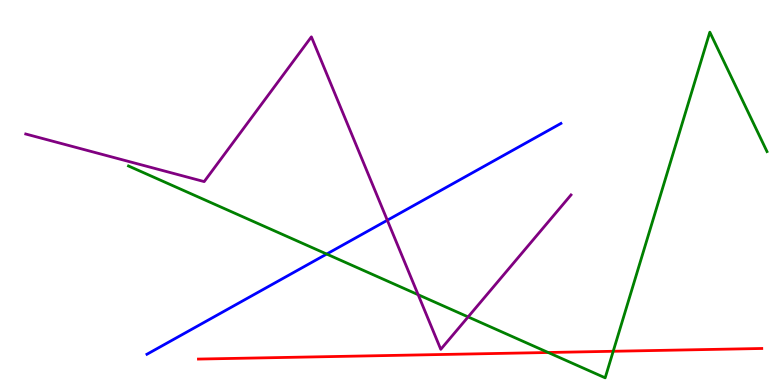[{'lines': ['blue', 'red'], 'intersections': []}, {'lines': ['green', 'red'], 'intersections': [{'x': 7.07, 'y': 0.844}, {'x': 7.91, 'y': 0.876}]}, {'lines': ['purple', 'red'], 'intersections': []}, {'lines': ['blue', 'green'], 'intersections': [{'x': 4.22, 'y': 3.4}]}, {'lines': ['blue', 'purple'], 'intersections': [{'x': 5.0, 'y': 4.28}]}, {'lines': ['green', 'purple'], 'intersections': [{'x': 5.4, 'y': 2.35}, {'x': 6.04, 'y': 1.77}]}]